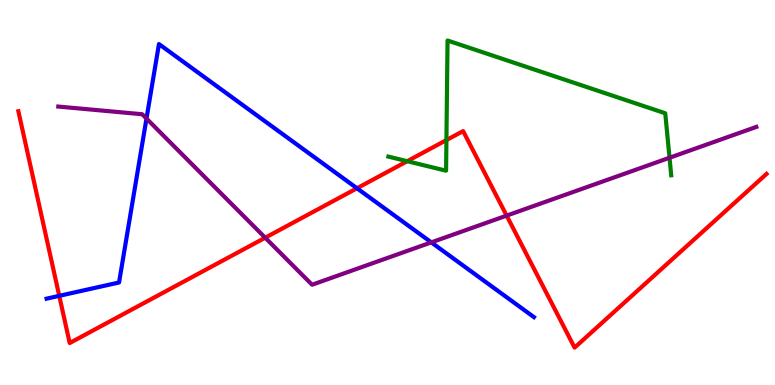[{'lines': ['blue', 'red'], 'intersections': [{'x': 0.764, 'y': 2.32}, {'x': 4.61, 'y': 5.11}]}, {'lines': ['green', 'red'], 'intersections': [{'x': 5.25, 'y': 5.81}, {'x': 5.76, 'y': 6.36}]}, {'lines': ['purple', 'red'], 'intersections': [{'x': 3.42, 'y': 3.83}, {'x': 6.54, 'y': 4.4}]}, {'lines': ['blue', 'green'], 'intersections': []}, {'lines': ['blue', 'purple'], 'intersections': [{'x': 1.89, 'y': 6.92}, {'x': 5.57, 'y': 3.7}]}, {'lines': ['green', 'purple'], 'intersections': [{'x': 8.64, 'y': 5.9}]}]